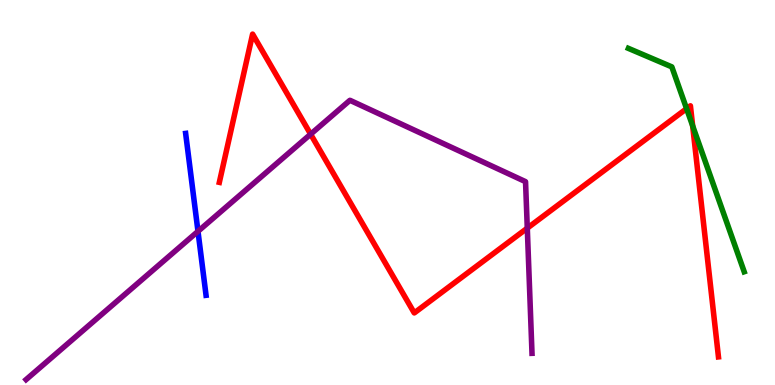[{'lines': ['blue', 'red'], 'intersections': []}, {'lines': ['green', 'red'], 'intersections': [{'x': 8.86, 'y': 7.18}, {'x': 8.94, 'y': 6.73}]}, {'lines': ['purple', 'red'], 'intersections': [{'x': 4.01, 'y': 6.51}, {'x': 6.8, 'y': 4.07}]}, {'lines': ['blue', 'green'], 'intersections': []}, {'lines': ['blue', 'purple'], 'intersections': [{'x': 2.55, 'y': 3.99}]}, {'lines': ['green', 'purple'], 'intersections': []}]